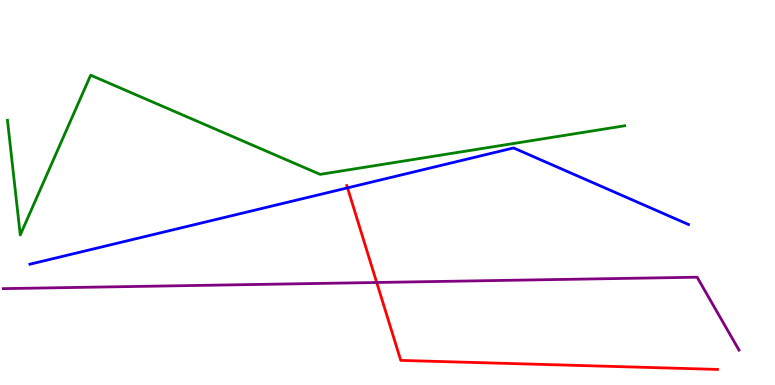[{'lines': ['blue', 'red'], 'intersections': [{'x': 4.48, 'y': 5.12}]}, {'lines': ['green', 'red'], 'intersections': []}, {'lines': ['purple', 'red'], 'intersections': [{'x': 4.86, 'y': 2.66}]}, {'lines': ['blue', 'green'], 'intersections': []}, {'lines': ['blue', 'purple'], 'intersections': []}, {'lines': ['green', 'purple'], 'intersections': []}]